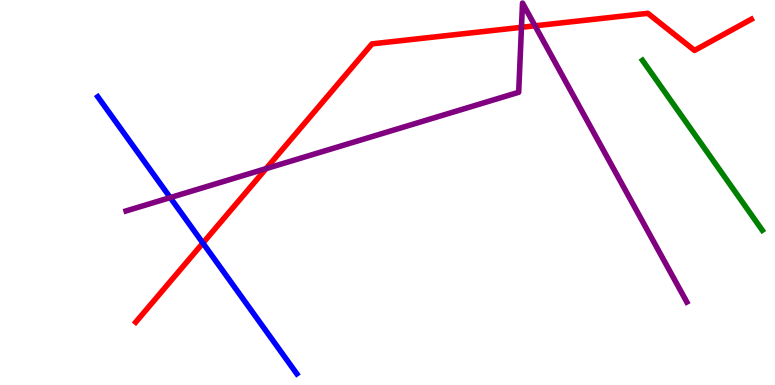[{'lines': ['blue', 'red'], 'intersections': [{'x': 2.62, 'y': 3.69}]}, {'lines': ['green', 'red'], 'intersections': []}, {'lines': ['purple', 'red'], 'intersections': [{'x': 3.43, 'y': 5.62}, {'x': 6.73, 'y': 9.29}, {'x': 6.9, 'y': 9.33}]}, {'lines': ['blue', 'green'], 'intersections': []}, {'lines': ['blue', 'purple'], 'intersections': [{'x': 2.2, 'y': 4.87}]}, {'lines': ['green', 'purple'], 'intersections': []}]